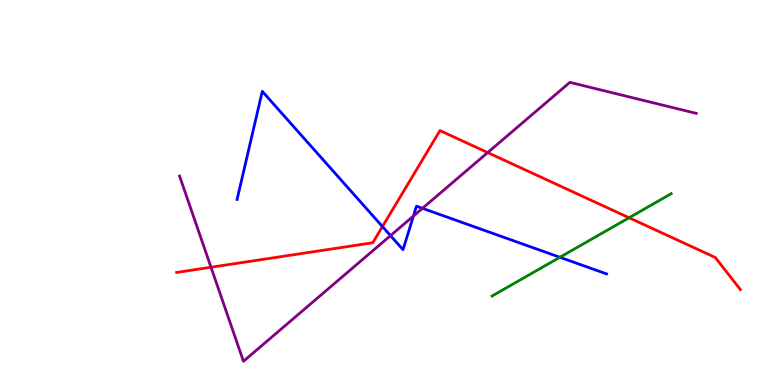[{'lines': ['blue', 'red'], 'intersections': [{'x': 4.93, 'y': 4.12}]}, {'lines': ['green', 'red'], 'intersections': [{'x': 8.12, 'y': 4.34}]}, {'lines': ['purple', 'red'], 'intersections': [{'x': 2.72, 'y': 3.06}, {'x': 6.29, 'y': 6.04}]}, {'lines': ['blue', 'green'], 'intersections': [{'x': 7.22, 'y': 3.32}]}, {'lines': ['blue', 'purple'], 'intersections': [{'x': 5.04, 'y': 3.88}, {'x': 5.33, 'y': 4.39}, {'x': 5.45, 'y': 4.59}]}, {'lines': ['green', 'purple'], 'intersections': []}]